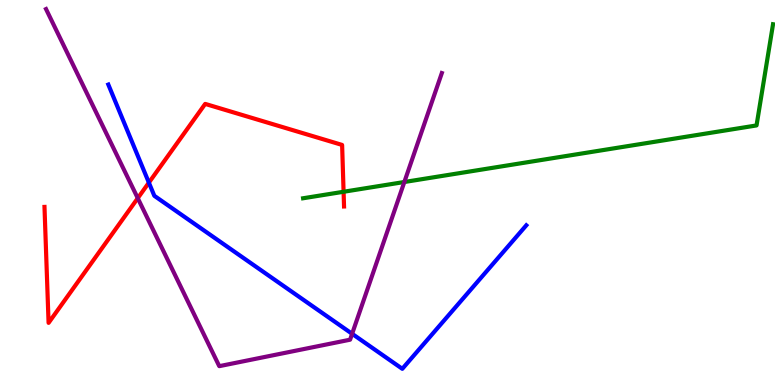[{'lines': ['blue', 'red'], 'intersections': [{'x': 1.92, 'y': 5.26}]}, {'lines': ['green', 'red'], 'intersections': [{'x': 4.43, 'y': 5.02}]}, {'lines': ['purple', 'red'], 'intersections': [{'x': 1.78, 'y': 4.85}]}, {'lines': ['blue', 'green'], 'intersections': []}, {'lines': ['blue', 'purple'], 'intersections': [{'x': 4.54, 'y': 1.33}]}, {'lines': ['green', 'purple'], 'intersections': [{'x': 5.22, 'y': 5.27}]}]